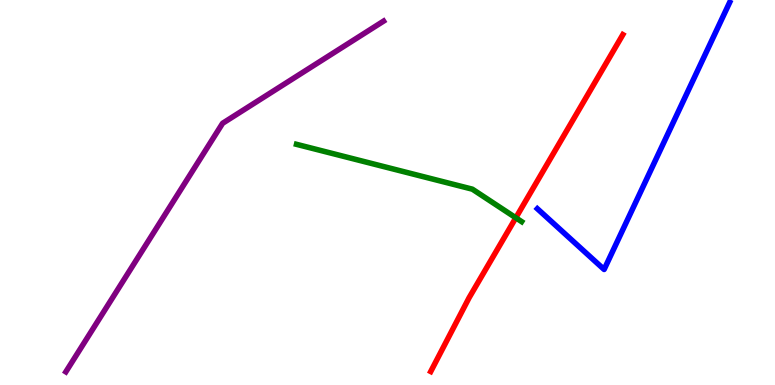[{'lines': ['blue', 'red'], 'intersections': []}, {'lines': ['green', 'red'], 'intersections': [{'x': 6.66, 'y': 4.34}]}, {'lines': ['purple', 'red'], 'intersections': []}, {'lines': ['blue', 'green'], 'intersections': []}, {'lines': ['blue', 'purple'], 'intersections': []}, {'lines': ['green', 'purple'], 'intersections': []}]